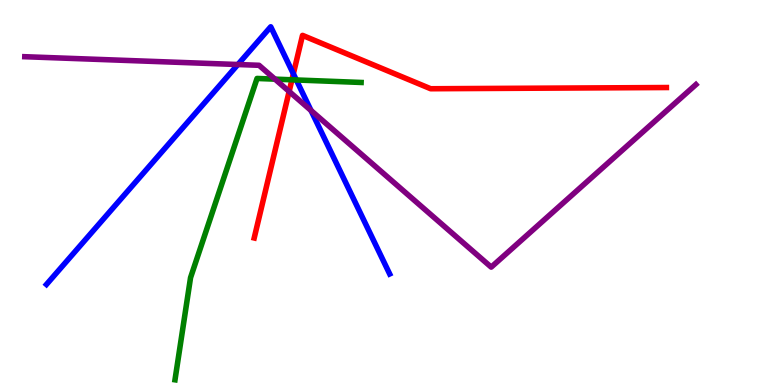[{'lines': ['blue', 'red'], 'intersections': [{'x': 3.79, 'y': 8.08}]}, {'lines': ['green', 'red'], 'intersections': [{'x': 3.77, 'y': 7.93}]}, {'lines': ['purple', 'red'], 'intersections': [{'x': 3.73, 'y': 7.62}]}, {'lines': ['blue', 'green'], 'intersections': [{'x': 3.82, 'y': 7.92}]}, {'lines': ['blue', 'purple'], 'intersections': [{'x': 3.07, 'y': 8.32}, {'x': 4.01, 'y': 7.13}]}, {'lines': ['green', 'purple'], 'intersections': [{'x': 3.55, 'y': 7.94}]}]